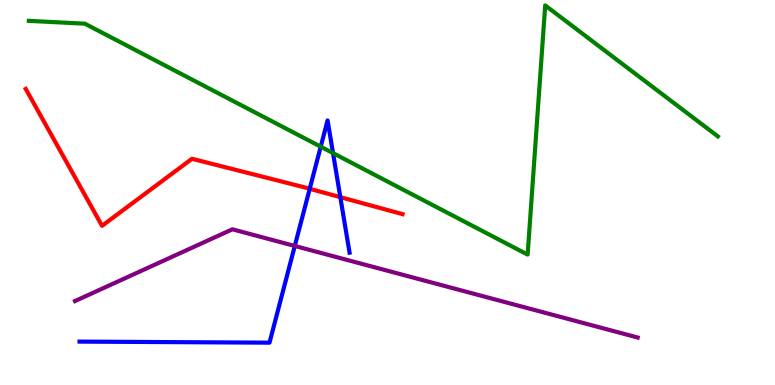[{'lines': ['blue', 'red'], 'intersections': [{'x': 4.0, 'y': 5.1}, {'x': 4.39, 'y': 4.88}]}, {'lines': ['green', 'red'], 'intersections': []}, {'lines': ['purple', 'red'], 'intersections': []}, {'lines': ['blue', 'green'], 'intersections': [{'x': 4.14, 'y': 6.19}, {'x': 4.3, 'y': 6.02}]}, {'lines': ['blue', 'purple'], 'intersections': [{'x': 3.8, 'y': 3.61}]}, {'lines': ['green', 'purple'], 'intersections': []}]